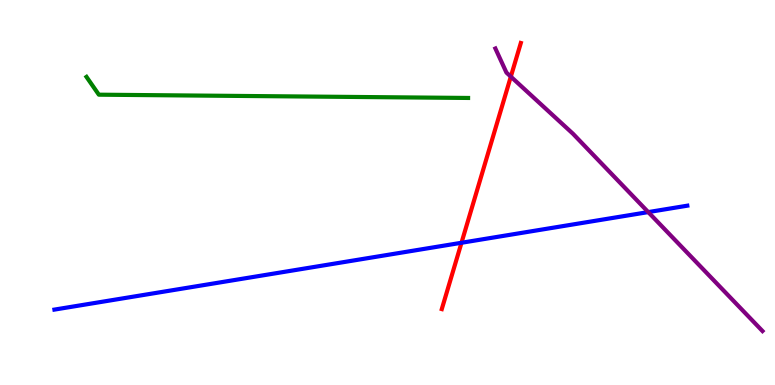[{'lines': ['blue', 'red'], 'intersections': [{'x': 5.95, 'y': 3.69}]}, {'lines': ['green', 'red'], 'intersections': []}, {'lines': ['purple', 'red'], 'intersections': [{'x': 6.59, 'y': 8.01}]}, {'lines': ['blue', 'green'], 'intersections': []}, {'lines': ['blue', 'purple'], 'intersections': [{'x': 8.36, 'y': 4.49}]}, {'lines': ['green', 'purple'], 'intersections': []}]